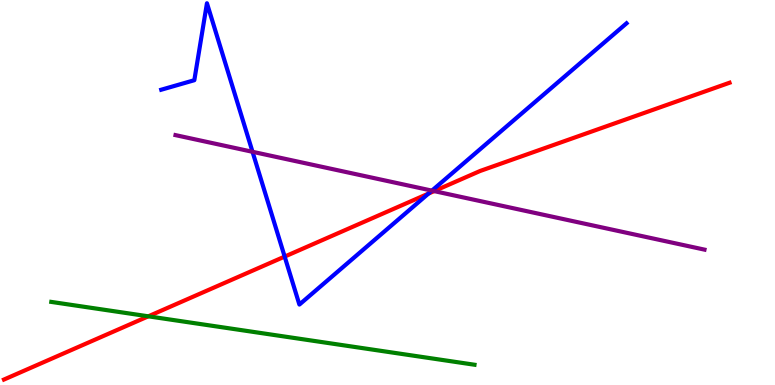[{'lines': ['blue', 'red'], 'intersections': [{'x': 3.67, 'y': 3.34}, {'x': 5.53, 'y': 4.97}]}, {'lines': ['green', 'red'], 'intersections': [{'x': 1.91, 'y': 1.78}]}, {'lines': ['purple', 'red'], 'intersections': [{'x': 5.6, 'y': 5.04}]}, {'lines': ['blue', 'green'], 'intersections': []}, {'lines': ['blue', 'purple'], 'intersections': [{'x': 3.26, 'y': 6.06}, {'x': 5.57, 'y': 5.05}]}, {'lines': ['green', 'purple'], 'intersections': []}]